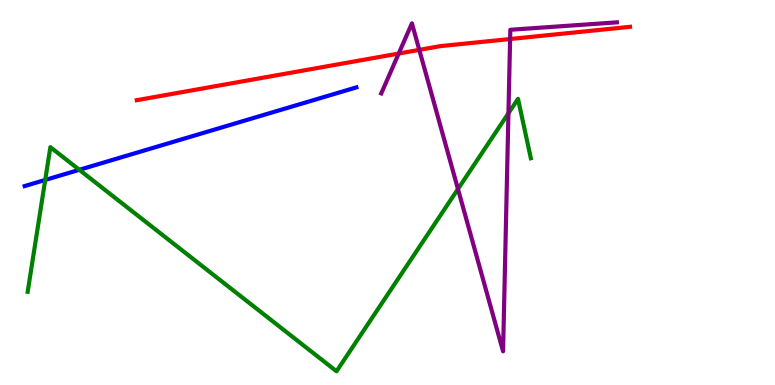[{'lines': ['blue', 'red'], 'intersections': []}, {'lines': ['green', 'red'], 'intersections': []}, {'lines': ['purple', 'red'], 'intersections': [{'x': 5.14, 'y': 8.61}, {'x': 5.41, 'y': 8.7}, {'x': 6.58, 'y': 8.99}]}, {'lines': ['blue', 'green'], 'intersections': [{'x': 0.583, 'y': 5.33}, {'x': 1.02, 'y': 5.59}]}, {'lines': ['blue', 'purple'], 'intersections': []}, {'lines': ['green', 'purple'], 'intersections': [{'x': 5.91, 'y': 5.09}, {'x': 6.56, 'y': 7.06}]}]